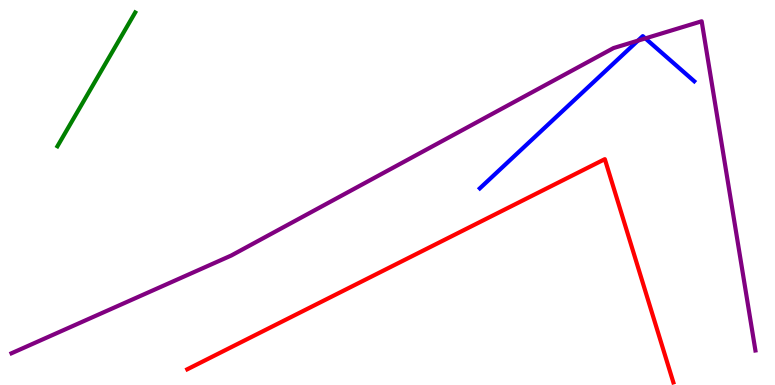[{'lines': ['blue', 'red'], 'intersections': []}, {'lines': ['green', 'red'], 'intersections': []}, {'lines': ['purple', 'red'], 'intersections': []}, {'lines': ['blue', 'green'], 'intersections': []}, {'lines': ['blue', 'purple'], 'intersections': [{'x': 8.23, 'y': 8.94}, {'x': 8.33, 'y': 9.0}]}, {'lines': ['green', 'purple'], 'intersections': []}]